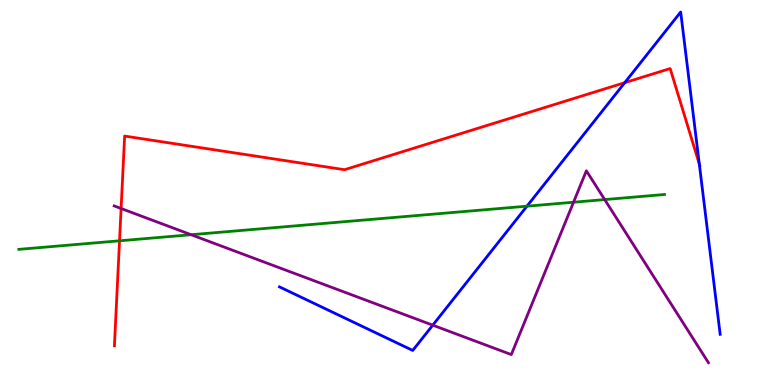[{'lines': ['blue', 'red'], 'intersections': [{'x': 8.06, 'y': 7.85}, {'x': 9.02, 'y': 5.74}]}, {'lines': ['green', 'red'], 'intersections': [{'x': 1.54, 'y': 3.75}]}, {'lines': ['purple', 'red'], 'intersections': [{'x': 1.56, 'y': 4.58}]}, {'lines': ['blue', 'green'], 'intersections': [{'x': 6.8, 'y': 4.64}]}, {'lines': ['blue', 'purple'], 'intersections': [{'x': 5.58, 'y': 1.55}]}, {'lines': ['green', 'purple'], 'intersections': [{'x': 2.47, 'y': 3.9}, {'x': 7.4, 'y': 4.75}, {'x': 7.8, 'y': 4.82}]}]